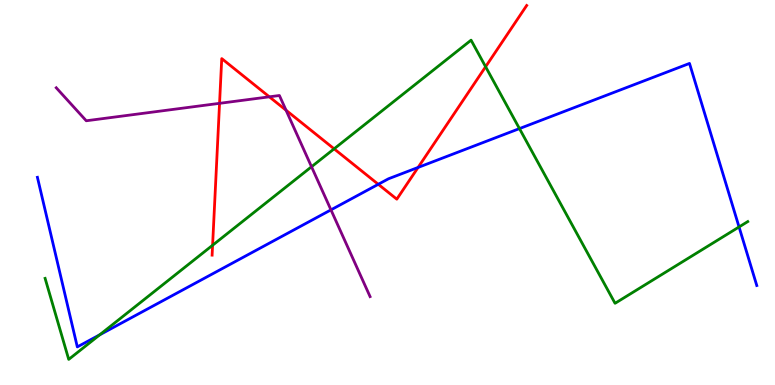[{'lines': ['blue', 'red'], 'intersections': [{'x': 4.88, 'y': 5.21}, {'x': 5.39, 'y': 5.65}]}, {'lines': ['green', 'red'], 'intersections': [{'x': 2.74, 'y': 3.63}, {'x': 4.31, 'y': 6.13}, {'x': 6.27, 'y': 8.27}]}, {'lines': ['purple', 'red'], 'intersections': [{'x': 2.83, 'y': 7.32}, {'x': 3.48, 'y': 7.49}, {'x': 3.69, 'y': 7.14}]}, {'lines': ['blue', 'green'], 'intersections': [{'x': 1.29, 'y': 1.3}, {'x': 6.7, 'y': 6.66}, {'x': 9.54, 'y': 4.1}]}, {'lines': ['blue', 'purple'], 'intersections': [{'x': 4.27, 'y': 4.55}]}, {'lines': ['green', 'purple'], 'intersections': [{'x': 4.02, 'y': 5.67}]}]